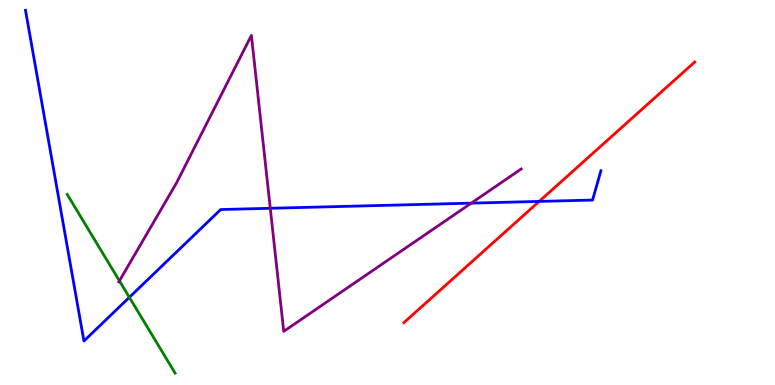[{'lines': ['blue', 'red'], 'intersections': [{'x': 6.96, 'y': 4.77}]}, {'lines': ['green', 'red'], 'intersections': []}, {'lines': ['purple', 'red'], 'intersections': []}, {'lines': ['blue', 'green'], 'intersections': [{'x': 1.67, 'y': 2.28}]}, {'lines': ['blue', 'purple'], 'intersections': [{'x': 3.49, 'y': 4.59}, {'x': 6.08, 'y': 4.72}]}, {'lines': ['green', 'purple'], 'intersections': [{'x': 1.54, 'y': 2.7}]}]